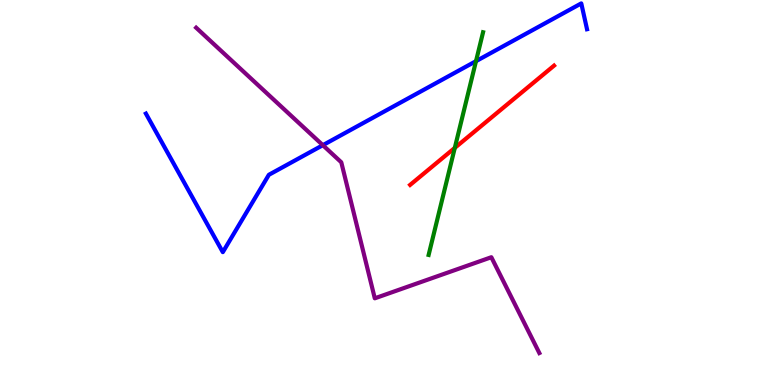[{'lines': ['blue', 'red'], 'intersections': []}, {'lines': ['green', 'red'], 'intersections': [{'x': 5.87, 'y': 6.16}]}, {'lines': ['purple', 'red'], 'intersections': []}, {'lines': ['blue', 'green'], 'intersections': [{'x': 6.14, 'y': 8.41}]}, {'lines': ['blue', 'purple'], 'intersections': [{'x': 4.17, 'y': 6.23}]}, {'lines': ['green', 'purple'], 'intersections': []}]